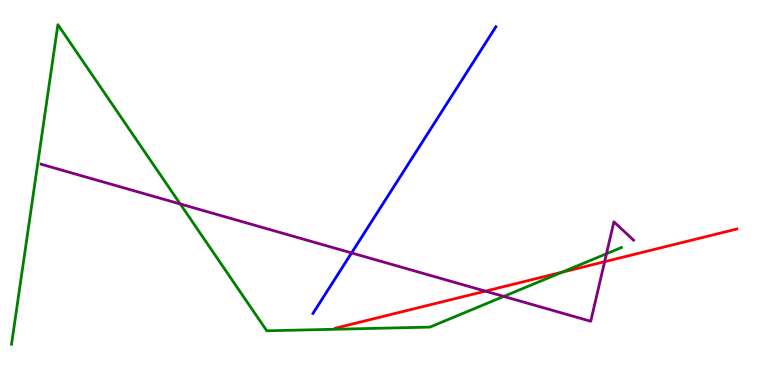[{'lines': ['blue', 'red'], 'intersections': []}, {'lines': ['green', 'red'], 'intersections': [{'x': 7.25, 'y': 2.93}]}, {'lines': ['purple', 'red'], 'intersections': [{'x': 6.26, 'y': 2.44}, {'x': 7.8, 'y': 3.2}]}, {'lines': ['blue', 'green'], 'intersections': []}, {'lines': ['blue', 'purple'], 'intersections': [{'x': 4.54, 'y': 3.43}]}, {'lines': ['green', 'purple'], 'intersections': [{'x': 2.33, 'y': 4.7}, {'x': 6.5, 'y': 2.3}, {'x': 7.83, 'y': 3.41}]}]